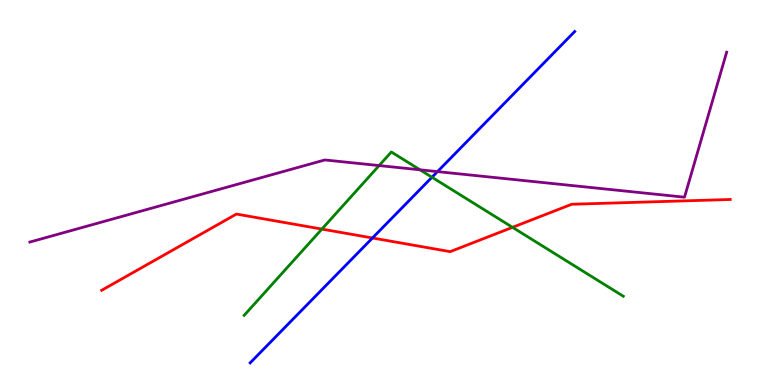[{'lines': ['blue', 'red'], 'intersections': [{'x': 4.81, 'y': 3.82}]}, {'lines': ['green', 'red'], 'intersections': [{'x': 4.15, 'y': 4.05}, {'x': 6.61, 'y': 4.1}]}, {'lines': ['purple', 'red'], 'intersections': []}, {'lines': ['blue', 'green'], 'intersections': [{'x': 5.57, 'y': 5.4}]}, {'lines': ['blue', 'purple'], 'intersections': [{'x': 5.65, 'y': 5.54}]}, {'lines': ['green', 'purple'], 'intersections': [{'x': 4.89, 'y': 5.7}, {'x': 5.42, 'y': 5.59}]}]